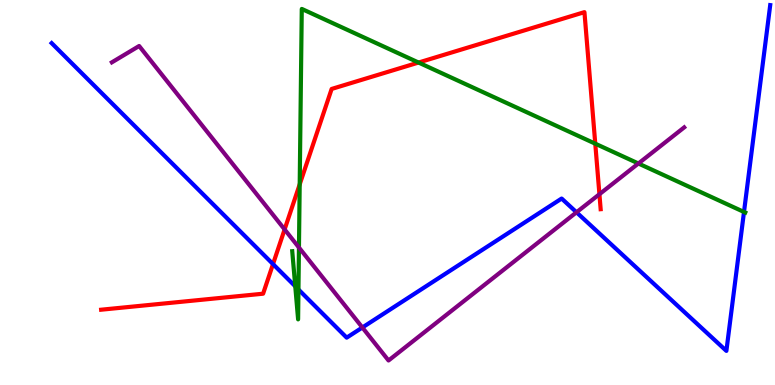[{'lines': ['blue', 'red'], 'intersections': [{'x': 3.52, 'y': 3.14}]}, {'lines': ['green', 'red'], 'intersections': [{'x': 3.87, 'y': 5.21}, {'x': 5.4, 'y': 8.38}, {'x': 7.68, 'y': 6.27}]}, {'lines': ['purple', 'red'], 'intersections': [{'x': 3.67, 'y': 4.04}, {'x': 7.73, 'y': 4.96}]}, {'lines': ['blue', 'green'], 'intersections': [{'x': 3.81, 'y': 2.56}, {'x': 3.85, 'y': 2.48}, {'x': 9.6, 'y': 4.49}]}, {'lines': ['blue', 'purple'], 'intersections': [{'x': 4.68, 'y': 1.49}, {'x': 7.44, 'y': 4.49}]}, {'lines': ['green', 'purple'], 'intersections': [{'x': 3.86, 'y': 3.57}, {'x': 8.24, 'y': 5.75}]}]